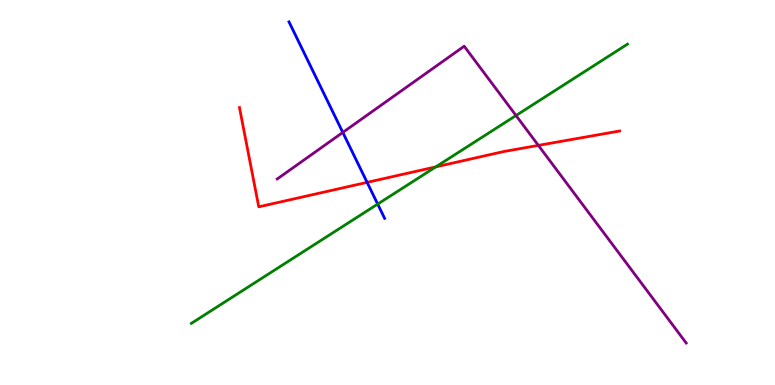[{'lines': ['blue', 'red'], 'intersections': [{'x': 4.74, 'y': 5.26}]}, {'lines': ['green', 'red'], 'intersections': [{'x': 5.62, 'y': 5.67}]}, {'lines': ['purple', 'red'], 'intersections': [{'x': 6.95, 'y': 6.22}]}, {'lines': ['blue', 'green'], 'intersections': [{'x': 4.87, 'y': 4.7}]}, {'lines': ['blue', 'purple'], 'intersections': [{'x': 4.42, 'y': 6.56}]}, {'lines': ['green', 'purple'], 'intersections': [{'x': 6.66, 'y': 7.0}]}]